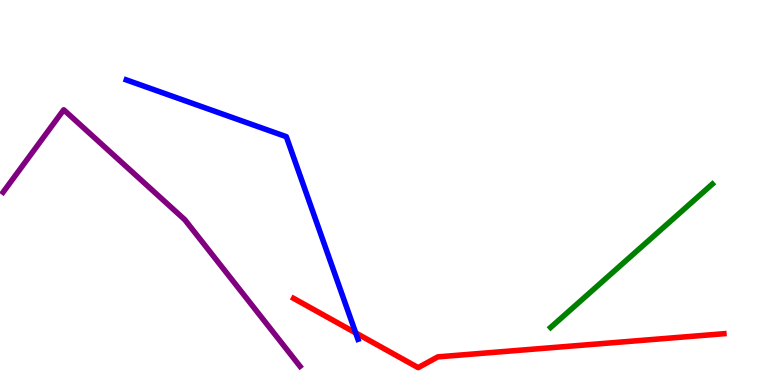[{'lines': ['blue', 'red'], 'intersections': [{'x': 4.59, 'y': 1.35}]}, {'lines': ['green', 'red'], 'intersections': []}, {'lines': ['purple', 'red'], 'intersections': []}, {'lines': ['blue', 'green'], 'intersections': []}, {'lines': ['blue', 'purple'], 'intersections': []}, {'lines': ['green', 'purple'], 'intersections': []}]